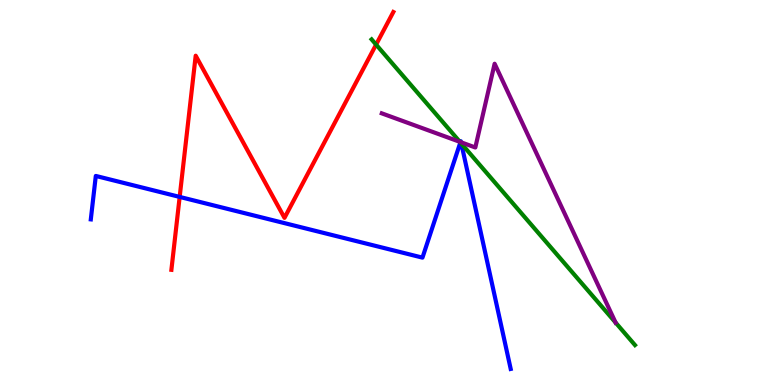[{'lines': ['blue', 'red'], 'intersections': [{'x': 2.32, 'y': 4.89}]}, {'lines': ['green', 'red'], 'intersections': [{'x': 4.85, 'y': 8.84}]}, {'lines': ['purple', 'red'], 'intersections': []}, {'lines': ['blue', 'green'], 'intersections': [{'x': 5.94, 'y': 6.3}, {'x': 5.95, 'y': 6.27}]}, {'lines': ['blue', 'purple'], 'intersections': [{'x': 5.94, 'y': 6.31}, {'x': 5.95, 'y': 6.3}]}, {'lines': ['green', 'purple'], 'intersections': [{'x': 5.93, 'y': 6.32}, {'x': 7.94, 'y': 1.62}]}]